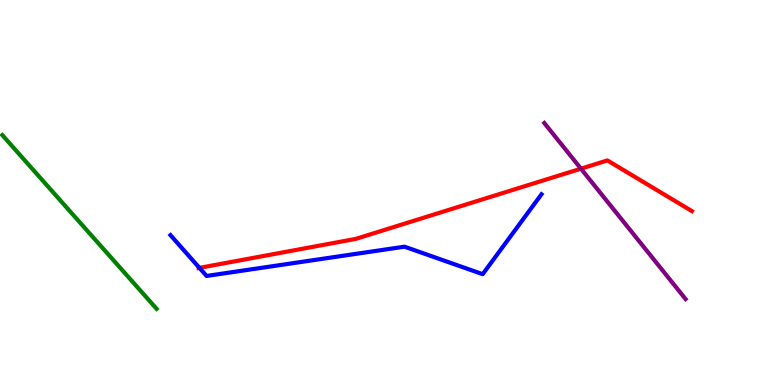[{'lines': ['blue', 'red'], 'intersections': [{'x': 2.57, 'y': 3.04}]}, {'lines': ['green', 'red'], 'intersections': []}, {'lines': ['purple', 'red'], 'intersections': [{'x': 7.5, 'y': 5.62}]}, {'lines': ['blue', 'green'], 'intersections': []}, {'lines': ['blue', 'purple'], 'intersections': []}, {'lines': ['green', 'purple'], 'intersections': []}]